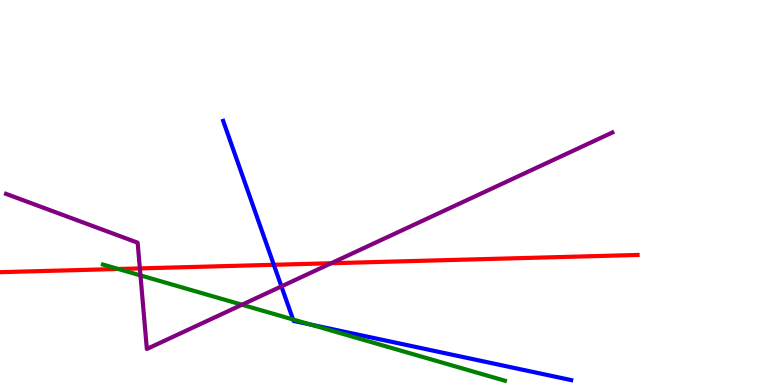[{'lines': ['blue', 'red'], 'intersections': [{'x': 3.53, 'y': 3.12}]}, {'lines': ['green', 'red'], 'intersections': [{'x': 1.53, 'y': 3.01}]}, {'lines': ['purple', 'red'], 'intersections': [{'x': 1.8, 'y': 3.03}, {'x': 4.27, 'y': 3.16}]}, {'lines': ['blue', 'green'], 'intersections': [{'x': 3.78, 'y': 1.7}, {'x': 4.0, 'y': 1.57}]}, {'lines': ['blue', 'purple'], 'intersections': [{'x': 3.63, 'y': 2.56}]}, {'lines': ['green', 'purple'], 'intersections': [{'x': 1.81, 'y': 2.85}, {'x': 3.12, 'y': 2.08}]}]